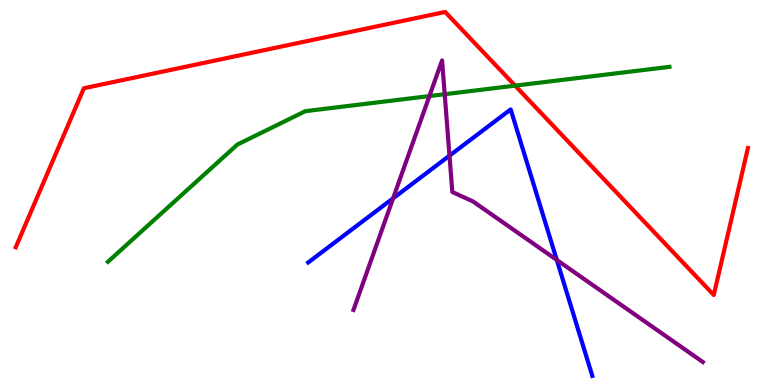[{'lines': ['blue', 'red'], 'intersections': []}, {'lines': ['green', 'red'], 'intersections': [{'x': 6.65, 'y': 7.78}]}, {'lines': ['purple', 'red'], 'intersections': []}, {'lines': ['blue', 'green'], 'intersections': []}, {'lines': ['blue', 'purple'], 'intersections': [{'x': 5.07, 'y': 4.85}, {'x': 5.8, 'y': 5.96}, {'x': 7.18, 'y': 3.25}]}, {'lines': ['green', 'purple'], 'intersections': [{'x': 5.54, 'y': 7.5}, {'x': 5.74, 'y': 7.55}]}]